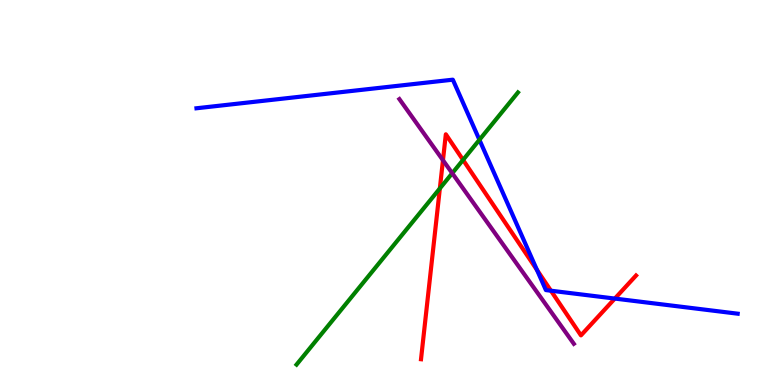[{'lines': ['blue', 'red'], 'intersections': [{'x': 6.93, 'y': 2.99}, {'x': 7.11, 'y': 2.45}, {'x': 7.93, 'y': 2.24}]}, {'lines': ['green', 'red'], 'intersections': [{'x': 5.68, 'y': 5.11}, {'x': 5.97, 'y': 5.85}]}, {'lines': ['purple', 'red'], 'intersections': [{'x': 5.72, 'y': 5.84}]}, {'lines': ['blue', 'green'], 'intersections': [{'x': 6.19, 'y': 6.37}]}, {'lines': ['blue', 'purple'], 'intersections': []}, {'lines': ['green', 'purple'], 'intersections': [{'x': 5.84, 'y': 5.5}]}]